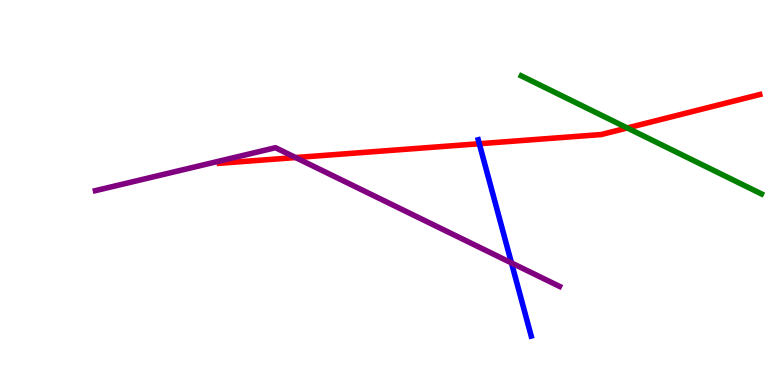[{'lines': ['blue', 'red'], 'intersections': [{'x': 6.18, 'y': 6.27}]}, {'lines': ['green', 'red'], 'intersections': [{'x': 8.09, 'y': 6.68}]}, {'lines': ['purple', 'red'], 'intersections': [{'x': 3.81, 'y': 5.91}]}, {'lines': ['blue', 'green'], 'intersections': []}, {'lines': ['blue', 'purple'], 'intersections': [{'x': 6.6, 'y': 3.17}]}, {'lines': ['green', 'purple'], 'intersections': []}]